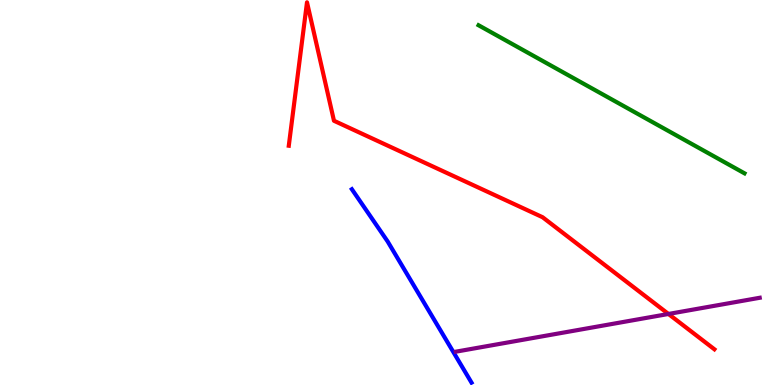[{'lines': ['blue', 'red'], 'intersections': []}, {'lines': ['green', 'red'], 'intersections': []}, {'lines': ['purple', 'red'], 'intersections': [{'x': 8.63, 'y': 1.84}]}, {'lines': ['blue', 'green'], 'intersections': []}, {'lines': ['blue', 'purple'], 'intersections': []}, {'lines': ['green', 'purple'], 'intersections': []}]